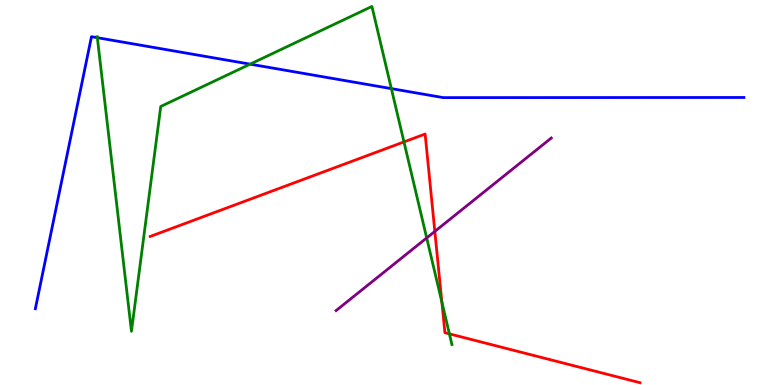[{'lines': ['blue', 'red'], 'intersections': []}, {'lines': ['green', 'red'], 'intersections': [{'x': 5.21, 'y': 6.31}, {'x': 5.7, 'y': 2.16}, {'x': 5.8, 'y': 1.33}]}, {'lines': ['purple', 'red'], 'intersections': [{'x': 5.61, 'y': 3.99}]}, {'lines': ['blue', 'green'], 'intersections': [{'x': 1.26, 'y': 9.02}, {'x': 3.23, 'y': 8.33}, {'x': 5.05, 'y': 7.7}]}, {'lines': ['blue', 'purple'], 'intersections': []}, {'lines': ['green', 'purple'], 'intersections': [{'x': 5.51, 'y': 3.82}]}]